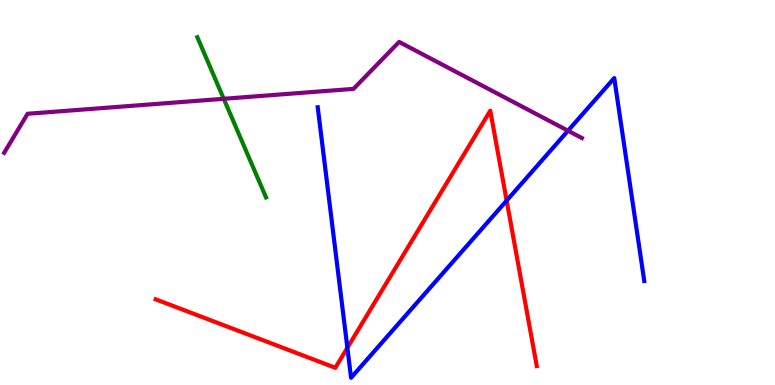[{'lines': ['blue', 'red'], 'intersections': [{'x': 4.48, 'y': 0.967}, {'x': 6.54, 'y': 4.79}]}, {'lines': ['green', 'red'], 'intersections': []}, {'lines': ['purple', 'red'], 'intersections': []}, {'lines': ['blue', 'green'], 'intersections': []}, {'lines': ['blue', 'purple'], 'intersections': [{'x': 7.33, 'y': 6.6}]}, {'lines': ['green', 'purple'], 'intersections': [{'x': 2.89, 'y': 7.43}]}]